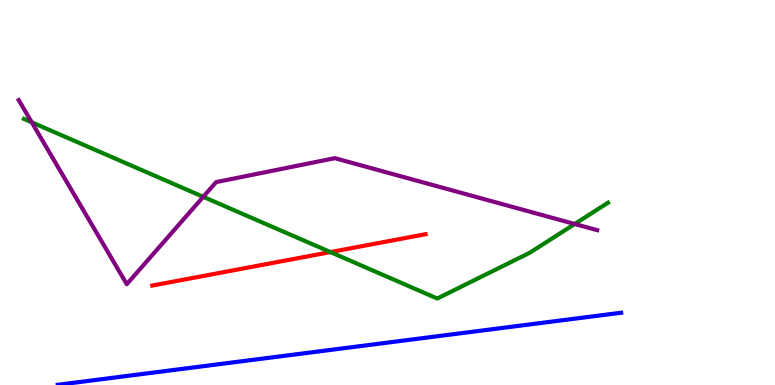[{'lines': ['blue', 'red'], 'intersections': []}, {'lines': ['green', 'red'], 'intersections': [{'x': 4.26, 'y': 3.45}]}, {'lines': ['purple', 'red'], 'intersections': []}, {'lines': ['blue', 'green'], 'intersections': []}, {'lines': ['blue', 'purple'], 'intersections': []}, {'lines': ['green', 'purple'], 'intersections': [{'x': 0.41, 'y': 6.82}, {'x': 2.62, 'y': 4.89}, {'x': 7.42, 'y': 4.18}]}]